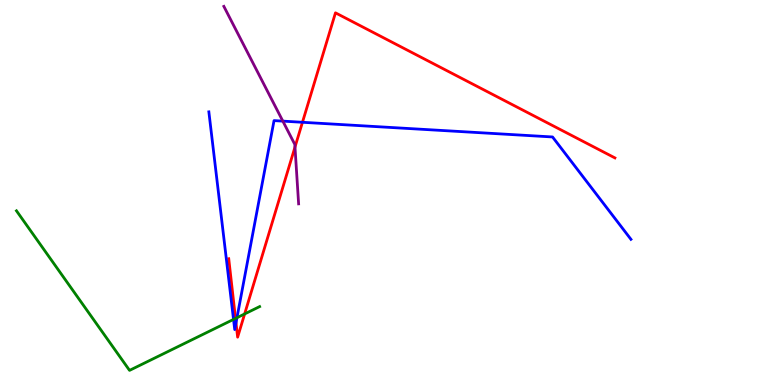[{'lines': ['blue', 'red'], 'intersections': [{'x': 3.05, 'y': 1.62}, {'x': 3.9, 'y': 6.82}]}, {'lines': ['green', 'red'], 'intersections': [{'x': 3.04, 'y': 1.73}, {'x': 3.16, 'y': 1.85}]}, {'lines': ['purple', 'red'], 'intersections': [{'x': 3.81, 'y': 6.18}]}, {'lines': ['blue', 'green'], 'intersections': [{'x': 3.01, 'y': 1.7}, {'x': 3.06, 'y': 1.75}]}, {'lines': ['blue', 'purple'], 'intersections': [{'x': 3.65, 'y': 6.85}]}, {'lines': ['green', 'purple'], 'intersections': []}]